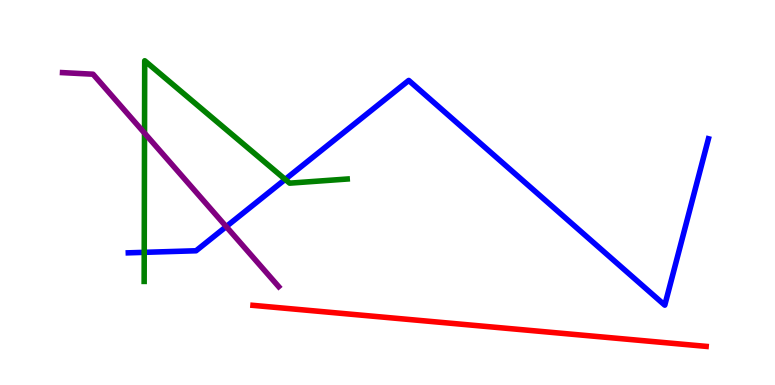[{'lines': ['blue', 'red'], 'intersections': []}, {'lines': ['green', 'red'], 'intersections': []}, {'lines': ['purple', 'red'], 'intersections': []}, {'lines': ['blue', 'green'], 'intersections': [{'x': 1.86, 'y': 3.45}, {'x': 3.68, 'y': 5.34}]}, {'lines': ['blue', 'purple'], 'intersections': [{'x': 2.92, 'y': 4.11}]}, {'lines': ['green', 'purple'], 'intersections': [{'x': 1.86, 'y': 6.54}]}]